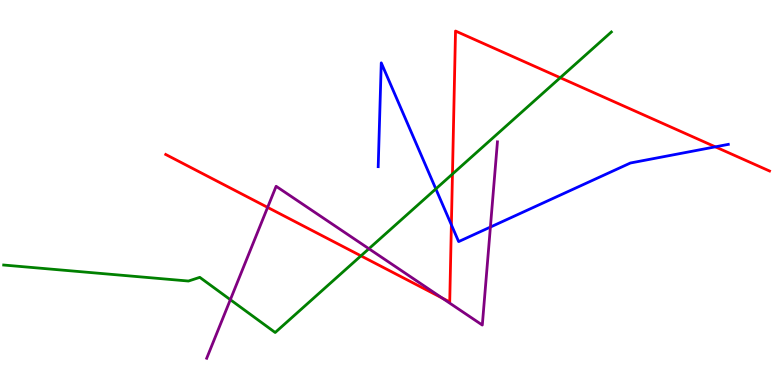[{'lines': ['blue', 'red'], 'intersections': [{'x': 5.82, 'y': 4.16}, {'x': 9.23, 'y': 6.19}]}, {'lines': ['green', 'red'], 'intersections': [{'x': 4.66, 'y': 3.35}, {'x': 5.84, 'y': 5.48}, {'x': 7.23, 'y': 7.98}]}, {'lines': ['purple', 'red'], 'intersections': [{'x': 3.45, 'y': 4.61}, {'x': 5.7, 'y': 2.26}]}, {'lines': ['blue', 'green'], 'intersections': [{'x': 5.62, 'y': 5.09}]}, {'lines': ['blue', 'purple'], 'intersections': [{'x': 6.33, 'y': 4.1}]}, {'lines': ['green', 'purple'], 'intersections': [{'x': 2.97, 'y': 2.22}, {'x': 4.76, 'y': 3.54}]}]